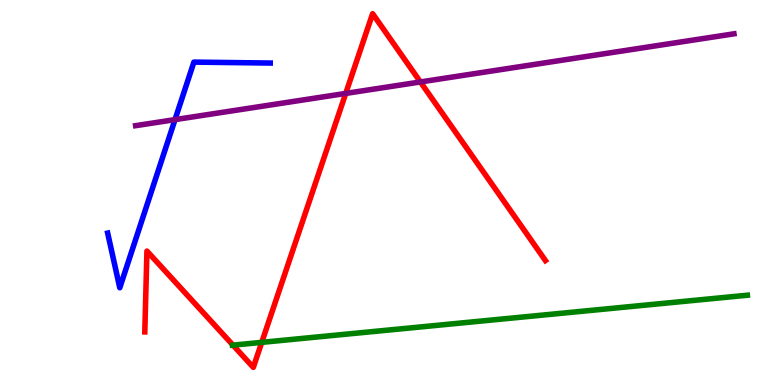[{'lines': ['blue', 'red'], 'intersections': []}, {'lines': ['green', 'red'], 'intersections': [{'x': 3.01, 'y': 1.04}, {'x': 3.38, 'y': 1.11}]}, {'lines': ['purple', 'red'], 'intersections': [{'x': 4.46, 'y': 7.57}, {'x': 5.42, 'y': 7.87}]}, {'lines': ['blue', 'green'], 'intersections': []}, {'lines': ['blue', 'purple'], 'intersections': [{'x': 2.26, 'y': 6.89}]}, {'lines': ['green', 'purple'], 'intersections': []}]